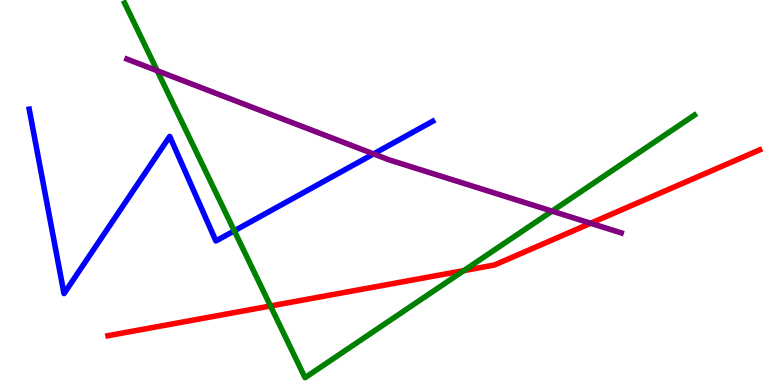[{'lines': ['blue', 'red'], 'intersections': []}, {'lines': ['green', 'red'], 'intersections': [{'x': 3.49, 'y': 2.05}, {'x': 5.98, 'y': 2.97}]}, {'lines': ['purple', 'red'], 'intersections': [{'x': 7.62, 'y': 4.2}]}, {'lines': ['blue', 'green'], 'intersections': [{'x': 3.02, 'y': 4.0}]}, {'lines': ['blue', 'purple'], 'intersections': [{'x': 4.82, 'y': 6.0}]}, {'lines': ['green', 'purple'], 'intersections': [{'x': 2.03, 'y': 8.16}, {'x': 7.12, 'y': 4.52}]}]